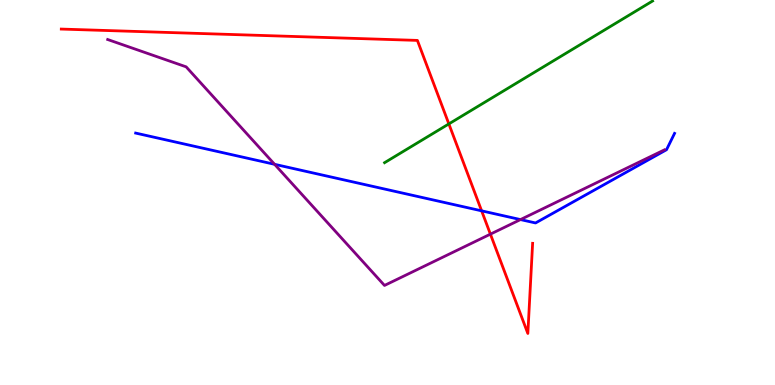[{'lines': ['blue', 'red'], 'intersections': [{'x': 6.21, 'y': 4.52}]}, {'lines': ['green', 'red'], 'intersections': [{'x': 5.79, 'y': 6.78}]}, {'lines': ['purple', 'red'], 'intersections': [{'x': 6.33, 'y': 3.92}]}, {'lines': ['blue', 'green'], 'intersections': []}, {'lines': ['blue', 'purple'], 'intersections': [{'x': 3.54, 'y': 5.73}, {'x': 6.72, 'y': 4.3}]}, {'lines': ['green', 'purple'], 'intersections': []}]